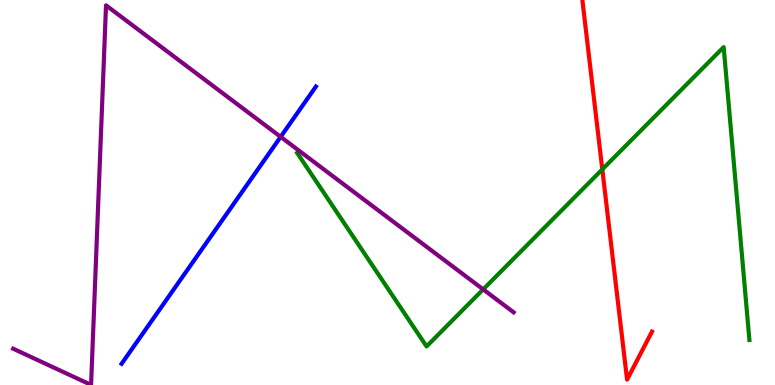[{'lines': ['blue', 'red'], 'intersections': []}, {'lines': ['green', 'red'], 'intersections': [{'x': 7.77, 'y': 5.6}]}, {'lines': ['purple', 'red'], 'intersections': []}, {'lines': ['blue', 'green'], 'intersections': []}, {'lines': ['blue', 'purple'], 'intersections': [{'x': 3.62, 'y': 6.45}]}, {'lines': ['green', 'purple'], 'intersections': [{'x': 6.23, 'y': 2.48}]}]